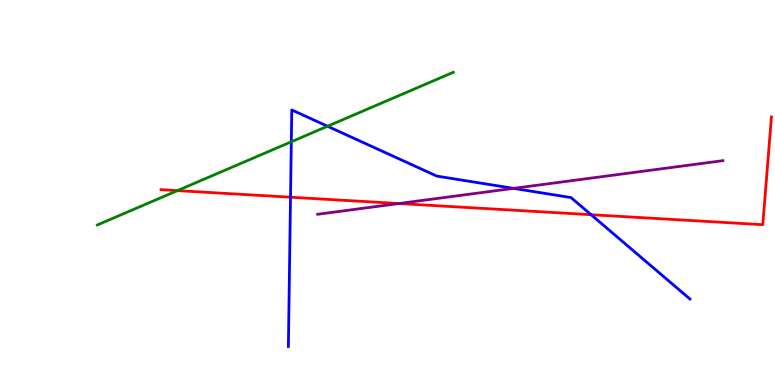[{'lines': ['blue', 'red'], 'intersections': [{'x': 3.75, 'y': 4.88}, {'x': 7.63, 'y': 4.42}]}, {'lines': ['green', 'red'], 'intersections': [{'x': 2.29, 'y': 5.05}]}, {'lines': ['purple', 'red'], 'intersections': [{'x': 5.15, 'y': 4.71}]}, {'lines': ['blue', 'green'], 'intersections': [{'x': 3.76, 'y': 6.32}, {'x': 4.23, 'y': 6.72}]}, {'lines': ['blue', 'purple'], 'intersections': [{'x': 6.63, 'y': 5.11}]}, {'lines': ['green', 'purple'], 'intersections': []}]